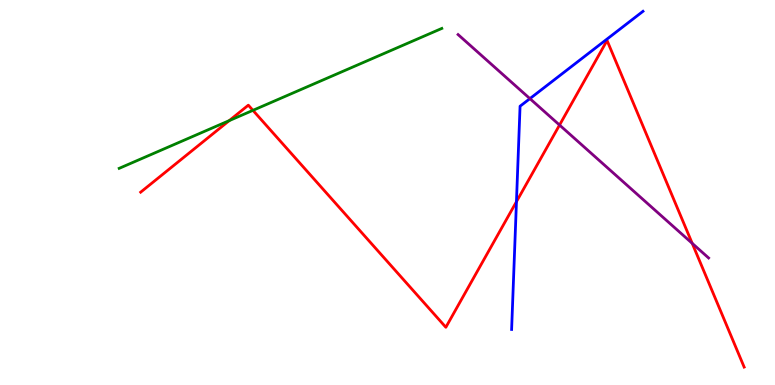[{'lines': ['blue', 'red'], 'intersections': [{'x': 6.66, 'y': 4.76}]}, {'lines': ['green', 'red'], 'intersections': [{'x': 2.96, 'y': 6.87}, {'x': 3.26, 'y': 7.13}]}, {'lines': ['purple', 'red'], 'intersections': [{'x': 7.22, 'y': 6.75}, {'x': 8.93, 'y': 3.68}]}, {'lines': ['blue', 'green'], 'intersections': []}, {'lines': ['blue', 'purple'], 'intersections': [{'x': 6.84, 'y': 7.44}]}, {'lines': ['green', 'purple'], 'intersections': []}]